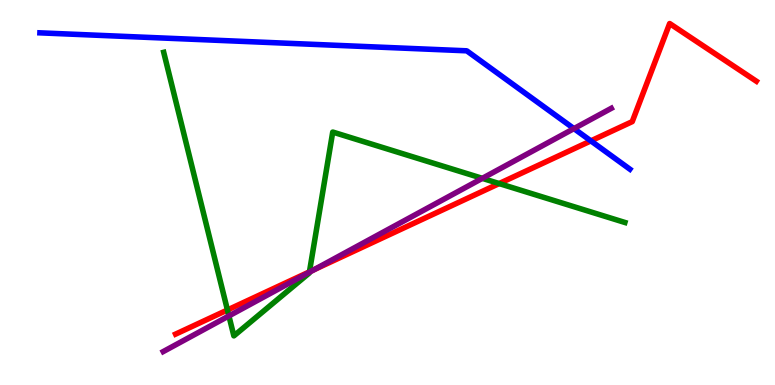[{'lines': ['blue', 'red'], 'intersections': [{'x': 7.62, 'y': 6.34}]}, {'lines': ['green', 'red'], 'intersections': [{'x': 2.93, 'y': 1.95}, {'x': 3.99, 'y': 2.94}, {'x': 6.44, 'y': 5.23}]}, {'lines': ['purple', 'red'], 'intersections': [{'x': 4.05, 'y': 3.0}]}, {'lines': ['blue', 'green'], 'intersections': []}, {'lines': ['blue', 'purple'], 'intersections': [{'x': 7.41, 'y': 6.66}]}, {'lines': ['green', 'purple'], 'intersections': [{'x': 2.95, 'y': 1.79}, {'x': 3.99, 'y': 2.93}, {'x': 6.22, 'y': 5.37}]}]